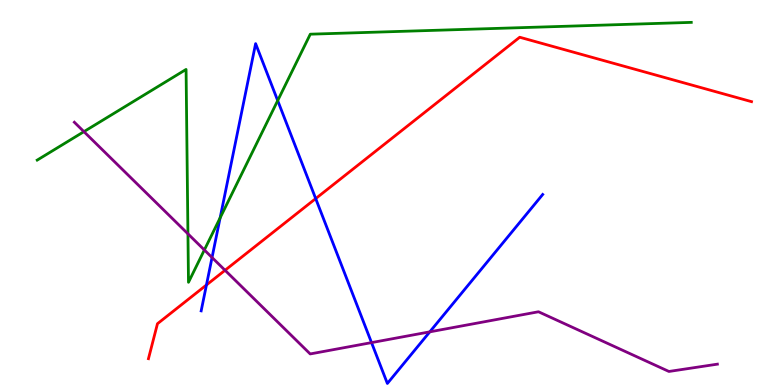[{'lines': ['blue', 'red'], 'intersections': [{'x': 2.66, 'y': 2.6}, {'x': 4.07, 'y': 4.84}]}, {'lines': ['green', 'red'], 'intersections': []}, {'lines': ['purple', 'red'], 'intersections': [{'x': 2.9, 'y': 2.98}]}, {'lines': ['blue', 'green'], 'intersections': [{'x': 2.84, 'y': 4.34}, {'x': 3.58, 'y': 7.39}]}, {'lines': ['blue', 'purple'], 'intersections': [{'x': 2.74, 'y': 3.31}, {'x': 4.79, 'y': 1.1}, {'x': 5.55, 'y': 1.38}]}, {'lines': ['green', 'purple'], 'intersections': [{'x': 1.08, 'y': 6.58}, {'x': 2.43, 'y': 3.93}, {'x': 2.64, 'y': 3.51}]}]